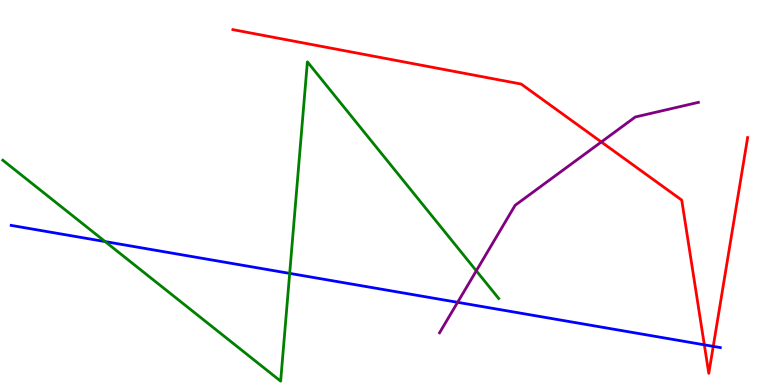[{'lines': ['blue', 'red'], 'intersections': [{'x': 9.09, 'y': 1.04}, {'x': 9.2, 'y': 1.0}]}, {'lines': ['green', 'red'], 'intersections': []}, {'lines': ['purple', 'red'], 'intersections': [{'x': 7.76, 'y': 6.31}]}, {'lines': ['blue', 'green'], 'intersections': [{'x': 1.36, 'y': 3.73}, {'x': 3.74, 'y': 2.9}]}, {'lines': ['blue', 'purple'], 'intersections': [{'x': 5.9, 'y': 2.15}]}, {'lines': ['green', 'purple'], 'intersections': [{'x': 6.15, 'y': 2.97}]}]